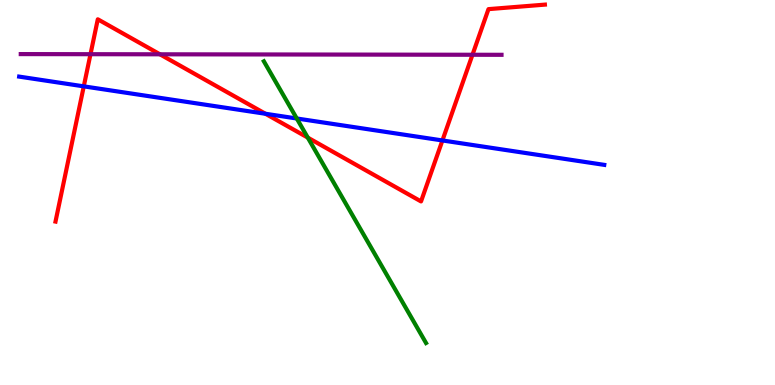[{'lines': ['blue', 'red'], 'intersections': [{'x': 1.08, 'y': 7.76}, {'x': 3.43, 'y': 7.05}, {'x': 5.71, 'y': 6.35}]}, {'lines': ['green', 'red'], 'intersections': [{'x': 3.97, 'y': 6.43}]}, {'lines': ['purple', 'red'], 'intersections': [{'x': 1.17, 'y': 8.59}, {'x': 2.06, 'y': 8.59}, {'x': 6.1, 'y': 8.58}]}, {'lines': ['blue', 'green'], 'intersections': [{'x': 3.83, 'y': 6.92}]}, {'lines': ['blue', 'purple'], 'intersections': []}, {'lines': ['green', 'purple'], 'intersections': []}]